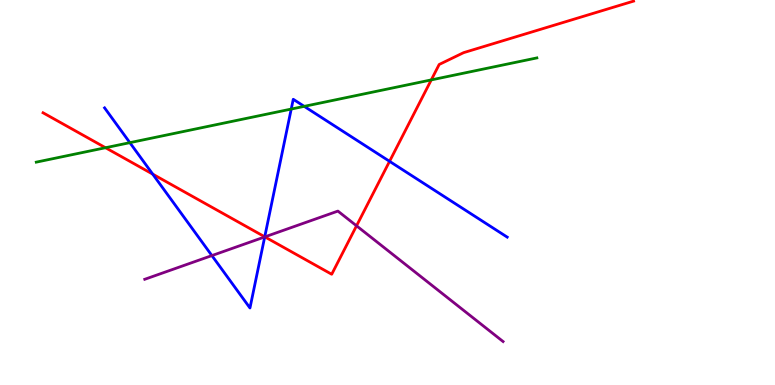[{'lines': ['blue', 'red'], 'intersections': [{'x': 1.97, 'y': 5.48}, {'x': 3.42, 'y': 3.85}, {'x': 5.03, 'y': 5.81}]}, {'lines': ['green', 'red'], 'intersections': [{'x': 1.36, 'y': 6.16}, {'x': 5.56, 'y': 7.92}]}, {'lines': ['purple', 'red'], 'intersections': [{'x': 3.42, 'y': 3.85}, {'x': 4.6, 'y': 4.13}]}, {'lines': ['blue', 'green'], 'intersections': [{'x': 1.68, 'y': 6.29}, {'x': 3.76, 'y': 7.17}, {'x': 3.93, 'y': 7.24}]}, {'lines': ['blue', 'purple'], 'intersections': [{'x': 2.73, 'y': 3.36}, {'x': 3.42, 'y': 3.85}]}, {'lines': ['green', 'purple'], 'intersections': []}]